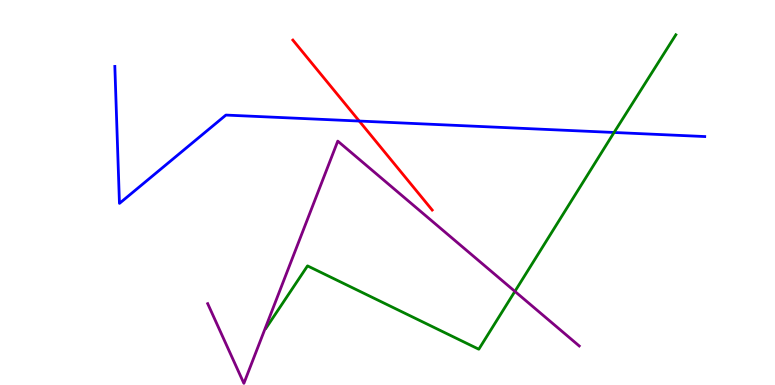[{'lines': ['blue', 'red'], 'intersections': [{'x': 4.64, 'y': 6.86}]}, {'lines': ['green', 'red'], 'intersections': []}, {'lines': ['purple', 'red'], 'intersections': []}, {'lines': ['blue', 'green'], 'intersections': [{'x': 7.92, 'y': 6.56}]}, {'lines': ['blue', 'purple'], 'intersections': []}, {'lines': ['green', 'purple'], 'intersections': [{'x': 6.64, 'y': 2.43}]}]